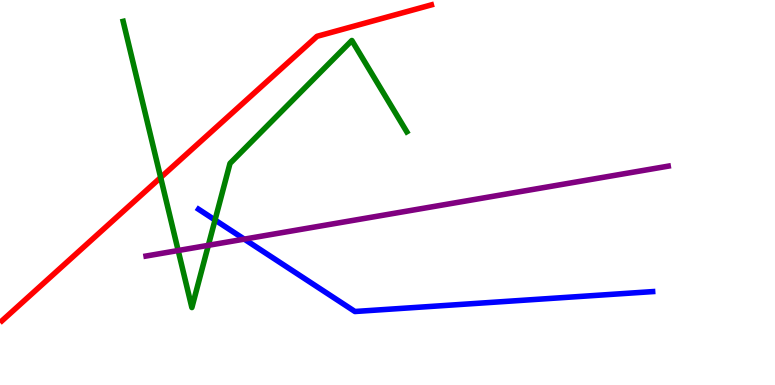[{'lines': ['blue', 'red'], 'intersections': []}, {'lines': ['green', 'red'], 'intersections': [{'x': 2.07, 'y': 5.39}]}, {'lines': ['purple', 'red'], 'intersections': []}, {'lines': ['blue', 'green'], 'intersections': [{'x': 2.77, 'y': 4.29}]}, {'lines': ['blue', 'purple'], 'intersections': [{'x': 3.15, 'y': 3.79}]}, {'lines': ['green', 'purple'], 'intersections': [{'x': 2.3, 'y': 3.49}, {'x': 2.69, 'y': 3.63}]}]